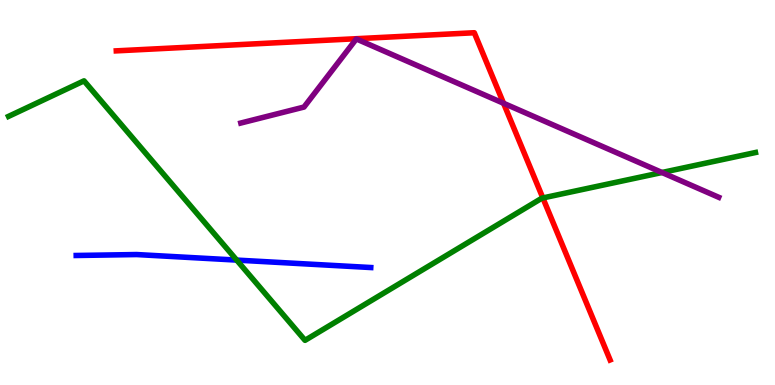[{'lines': ['blue', 'red'], 'intersections': []}, {'lines': ['green', 'red'], 'intersections': [{'x': 7.0, 'y': 4.86}]}, {'lines': ['purple', 'red'], 'intersections': [{'x': 6.5, 'y': 7.32}]}, {'lines': ['blue', 'green'], 'intersections': [{'x': 3.05, 'y': 3.24}]}, {'lines': ['blue', 'purple'], 'intersections': []}, {'lines': ['green', 'purple'], 'intersections': [{'x': 8.54, 'y': 5.52}]}]